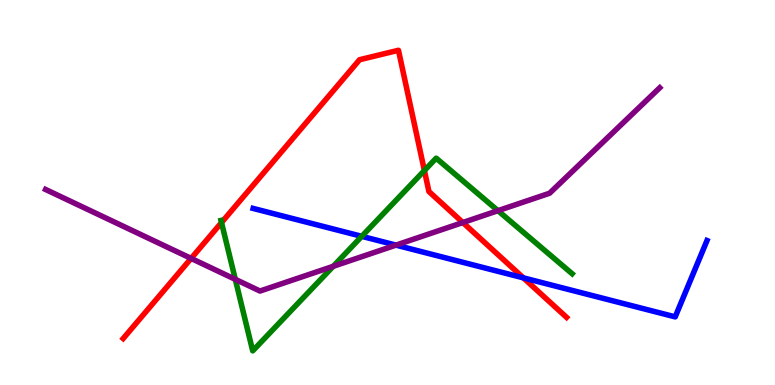[{'lines': ['blue', 'red'], 'intersections': [{'x': 6.75, 'y': 2.78}]}, {'lines': ['green', 'red'], 'intersections': [{'x': 2.86, 'y': 4.22}, {'x': 5.48, 'y': 5.57}]}, {'lines': ['purple', 'red'], 'intersections': [{'x': 2.47, 'y': 3.29}, {'x': 5.97, 'y': 4.22}]}, {'lines': ['blue', 'green'], 'intersections': [{'x': 4.67, 'y': 3.86}]}, {'lines': ['blue', 'purple'], 'intersections': [{'x': 5.11, 'y': 3.63}]}, {'lines': ['green', 'purple'], 'intersections': [{'x': 3.04, 'y': 2.74}, {'x': 4.3, 'y': 3.08}, {'x': 6.43, 'y': 4.53}]}]